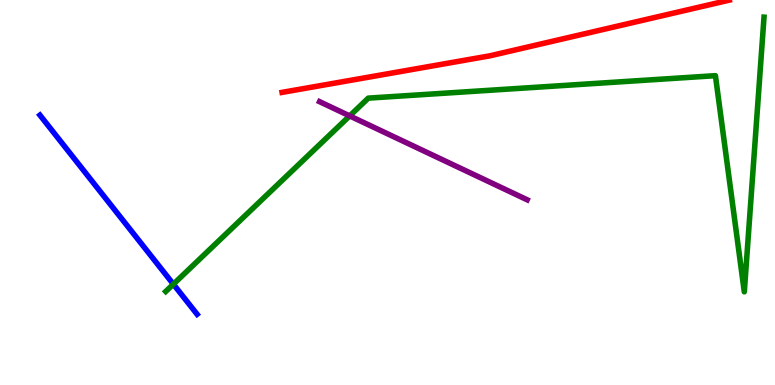[{'lines': ['blue', 'red'], 'intersections': []}, {'lines': ['green', 'red'], 'intersections': []}, {'lines': ['purple', 'red'], 'intersections': []}, {'lines': ['blue', 'green'], 'intersections': [{'x': 2.24, 'y': 2.62}]}, {'lines': ['blue', 'purple'], 'intersections': []}, {'lines': ['green', 'purple'], 'intersections': [{'x': 4.51, 'y': 6.99}]}]